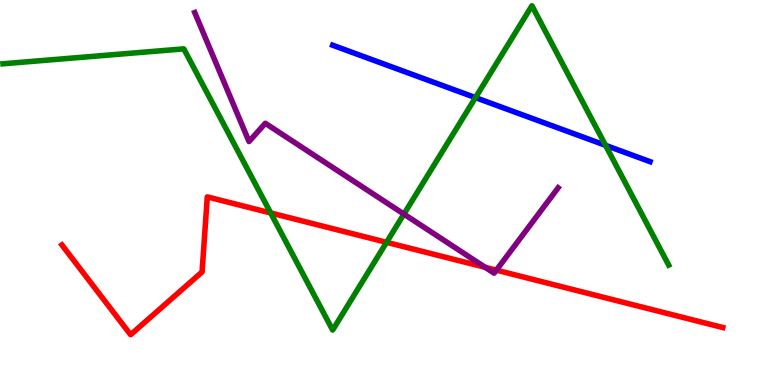[{'lines': ['blue', 'red'], 'intersections': []}, {'lines': ['green', 'red'], 'intersections': [{'x': 3.49, 'y': 4.47}, {'x': 4.99, 'y': 3.71}]}, {'lines': ['purple', 'red'], 'intersections': [{'x': 6.26, 'y': 3.06}, {'x': 6.4, 'y': 2.98}]}, {'lines': ['blue', 'green'], 'intersections': [{'x': 6.14, 'y': 7.46}, {'x': 7.81, 'y': 6.23}]}, {'lines': ['blue', 'purple'], 'intersections': []}, {'lines': ['green', 'purple'], 'intersections': [{'x': 5.21, 'y': 4.44}]}]